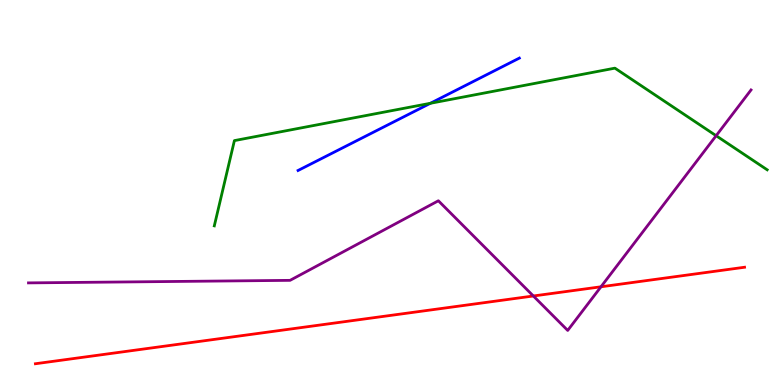[{'lines': ['blue', 'red'], 'intersections': []}, {'lines': ['green', 'red'], 'intersections': []}, {'lines': ['purple', 'red'], 'intersections': [{'x': 6.88, 'y': 2.31}, {'x': 7.75, 'y': 2.55}]}, {'lines': ['blue', 'green'], 'intersections': [{'x': 5.55, 'y': 7.32}]}, {'lines': ['blue', 'purple'], 'intersections': []}, {'lines': ['green', 'purple'], 'intersections': [{'x': 9.24, 'y': 6.47}]}]